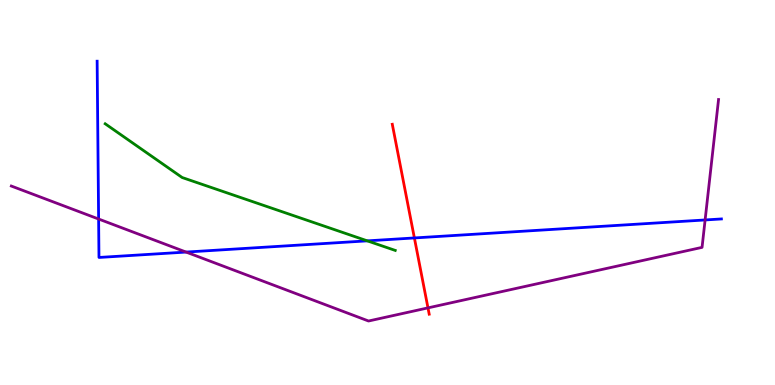[{'lines': ['blue', 'red'], 'intersections': [{'x': 5.35, 'y': 3.82}]}, {'lines': ['green', 'red'], 'intersections': []}, {'lines': ['purple', 'red'], 'intersections': [{'x': 5.52, 'y': 2.0}]}, {'lines': ['blue', 'green'], 'intersections': [{'x': 4.74, 'y': 3.74}]}, {'lines': ['blue', 'purple'], 'intersections': [{'x': 1.27, 'y': 4.31}, {'x': 2.4, 'y': 3.45}, {'x': 9.1, 'y': 4.29}]}, {'lines': ['green', 'purple'], 'intersections': []}]